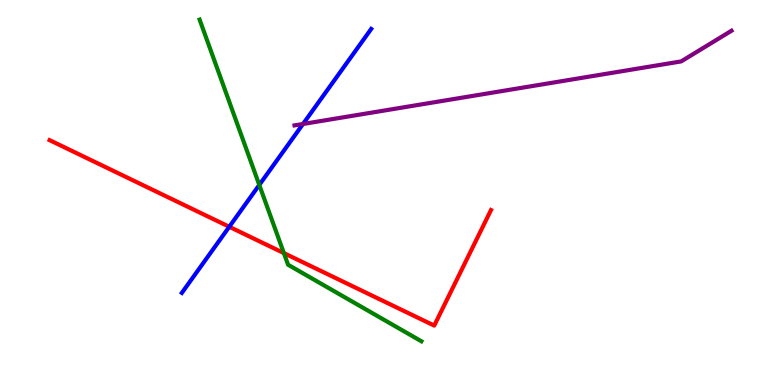[{'lines': ['blue', 'red'], 'intersections': [{'x': 2.96, 'y': 4.11}]}, {'lines': ['green', 'red'], 'intersections': [{'x': 3.66, 'y': 3.43}]}, {'lines': ['purple', 'red'], 'intersections': []}, {'lines': ['blue', 'green'], 'intersections': [{'x': 3.35, 'y': 5.2}]}, {'lines': ['blue', 'purple'], 'intersections': [{'x': 3.91, 'y': 6.78}]}, {'lines': ['green', 'purple'], 'intersections': []}]